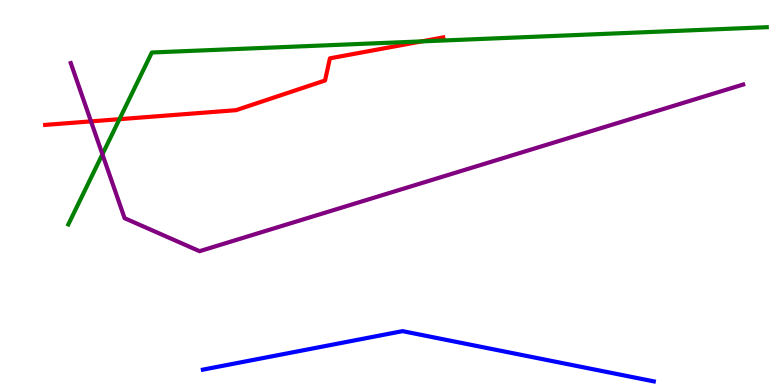[{'lines': ['blue', 'red'], 'intersections': []}, {'lines': ['green', 'red'], 'intersections': [{'x': 1.54, 'y': 6.9}, {'x': 5.44, 'y': 8.92}]}, {'lines': ['purple', 'red'], 'intersections': [{'x': 1.17, 'y': 6.85}]}, {'lines': ['blue', 'green'], 'intersections': []}, {'lines': ['blue', 'purple'], 'intersections': []}, {'lines': ['green', 'purple'], 'intersections': [{'x': 1.32, 'y': 5.99}]}]